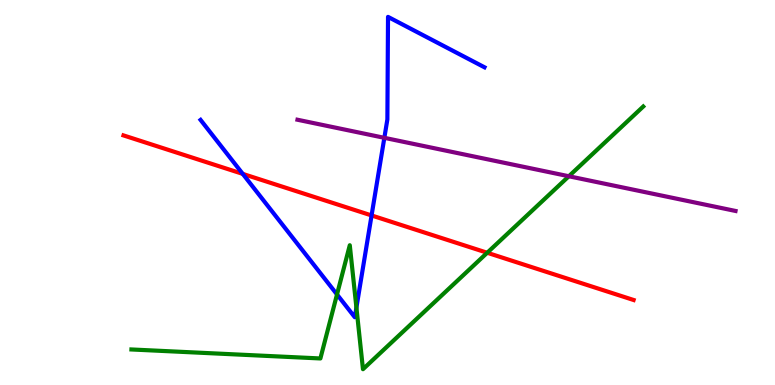[{'lines': ['blue', 'red'], 'intersections': [{'x': 3.13, 'y': 5.48}, {'x': 4.79, 'y': 4.4}]}, {'lines': ['green', 'red'], 'intersections': [{'x': 6.29, 'y': 3.43}]}, {'lines': ['purple', 'red'], 'intersections': []}, {'lines': ['blue', 'green'], 'intersections': [{'x': 4.35, 'y': 2.35}, {'x': 4.6, 'y': 2.01}]}, {'lines': ['blue', 'purple'], 'intersections': [{'x': 4.96, 'y': 6.42}]}, {'lines': ['green', 'purple'], 'intersections': [{'x': 7.34, 'y': 5.42}]}]